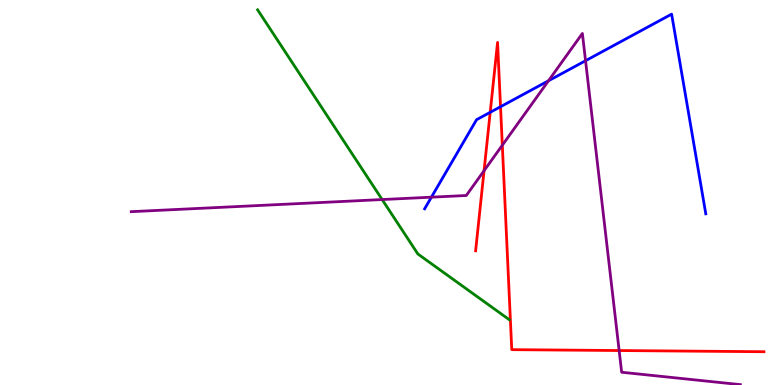[{'lines': ['blue', 'red'], 'intersections': [{'x': 6.33, 'y': 7.08}, {'x': 6.46, 'y': 7.23}]}, {'lines': ['green', 'red'], 'intersections': []}, {'lines': ['purple', 'red'], 'intersections': [{'x': 6.25, 'y': 5.57}, {'x': 6.48, 'y': 6.23}, {'x': 7.99, 'y': 0.895}]}, {'lines': ['blue', 'green'], 'intersections': []}, {'lines': ['blue', 'purple'], 'intersections': [{'x': 5.57, 'y': 4.88}, {'x': 7.08, 'y': 7.9}, {'x': 7.56, 'y': 8.42}]}, {'lines': ['green', 'purple'], 'intersections': [{'x': 4.93, 'y': 4.82}]}]